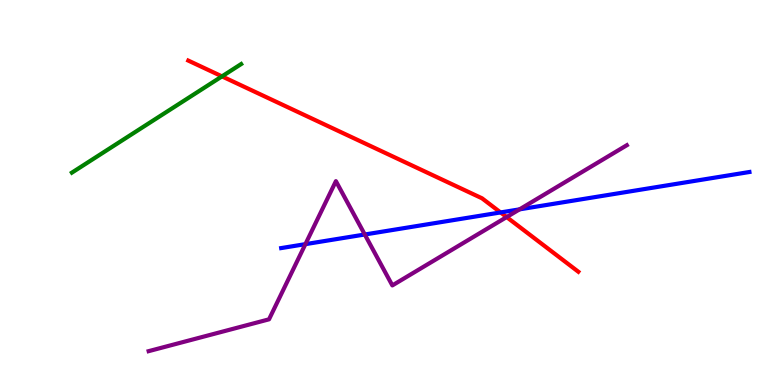[{'lines': ['blue', 'red'], 'intersections': [{'x': 6.46, 'y': 4.48}]}, {'lines': ['green', 'red'], 'intersections': [{'x': 2.86, 'y': 8.02}]}, {'lines': ['purple', 'red'], 'intersections': [{'x': 6.54, 'y': 4.36}]}, {'lines': ['blue', 'green'], 'intersections': []}, {'lines': ['blue', 'purple'], 'intersections': [{'x': 3.94, 'y': 3.66}, {'x': 4.71, 'y': 3.91}, {'x': 6.7, 'y': 4.56}]}, {'lines': ['green', 'purple'], 'intersections': []}]